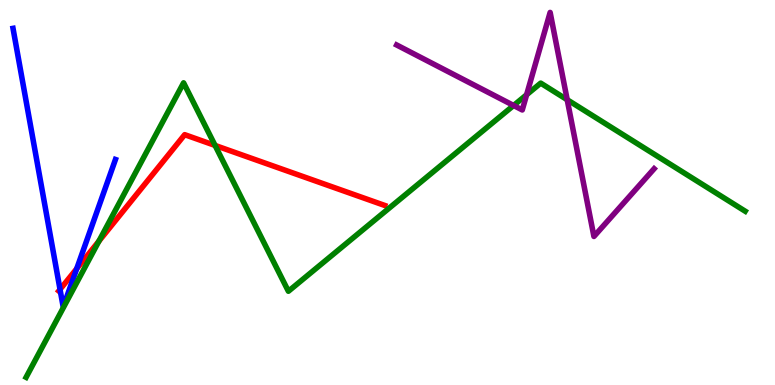[{'lines': ['blue', 'red'], 'intersections': [{'x': 0.775, 'y': 2.48}, {'x': 0.99, 'y': 3.02}]}, {'lines': ['green', 'red'], 'intersections': [{'x': 1.28, 'y': 3.74}, {'x': 2.78, 'y': 6.22}]}, {'lines': ['purple', 'red'], 'intersections': []}, {'lines': ['blue', 'green'], 'intersections': []}, {'lines': ['blue', 'purple'], 'intersections': []}, {'lines': ['green', 'purple'], 'intersections': [{'x': 6.63, 'y': 7.26}, {'x': 6.8, 'y': 7.54}, {'x': 7.32, 'y': 7.41}]}]